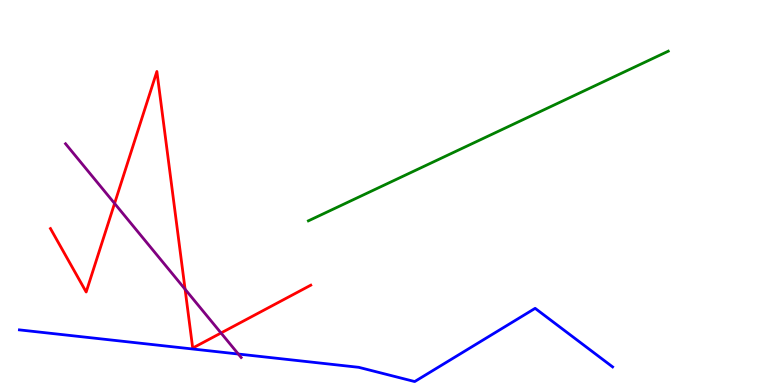[{'lines': ['blue', 'red'], 'intersections': []}, {'lines': ['green', 'red'], 'intersections': []}, {'lines': ['purple', 'red'], 'intersections': [{'x': 1.48, 'y': 4.72}, {'x': 2.39, 'y': 2.49}, {'x': 2.85, 'y': 1.35}]}, {'lines': ['blue', 'green'], 'intersections': []}, {'lines': ['blue', 'purple'], 'intersections': [{'x': 3.08, 'y': 0.804}]}, {'lines': ['green', 'purple'], 'intersections': []}]